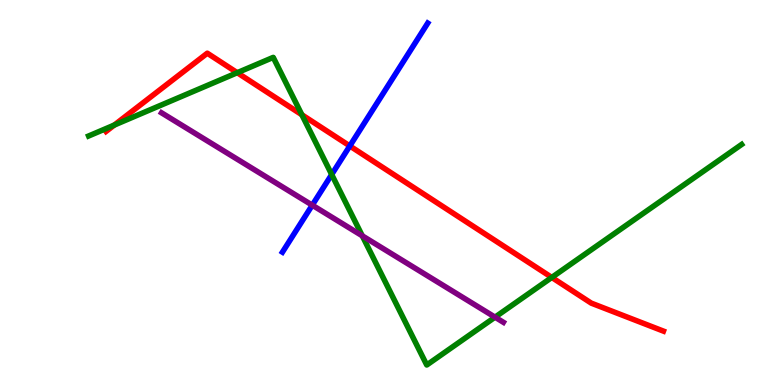[{'lines': ['blue', 'red'], 'intersections': [{'x': 4.51, 'y': 6.21}]}, {'lines': ['green', 'red'], 'intersections': [{'x': 1.47, 'y': 6.75}, {'x': 3.06, 'y': 8.11}, {'x': 3.9, 'y': 7.02}, {'x': 7.12, 'y': 2.79}]}, {'lines': ['purple', 'red'], 'intersections': []}, {'lines': ['blue', 'green'], 'intersections': [{'x': 4.28, 'y': 5.47}]}, {'lines': ['blue', 'purple'], 'intersections': [{'x': 4.03, 'y': 4.67}]}, {'lines': ['green', 'purple'], 'intersections': [{'x': 4.67, 'y': 3.87}, {'x': 6.39, 'y': 1.76}]}]